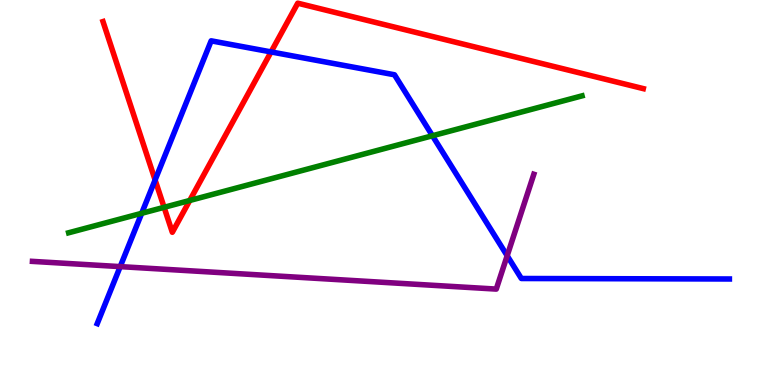[{'lines': ['blue', 'red'], 'intersections': [{'x': 2.0, 'y': 5.33}, {'x': 3.5, 'y': 8.65}]}, {'lines': ['green', 'red'], 'intersections': [{'x': 2.12, 'y': 4.62}, {'x': 2.45, 'y': 4.79}]}, {'lines': ['purple', 'red'], 'intersections': []}, {'lines': ['blue', 'green'], 'intersections': [{'x': 1.83, 'y': 4.46}, {'x': 5.58, 'y': 6.47}]}, {'lines': ['blue', 'purple'], 'intersections': [{'x': 1.55, 'y': 3.07}, {'x': 6.54, 'y': 3.36}]}, {'lines': ['green', 'purple'], 'intersections': []}]